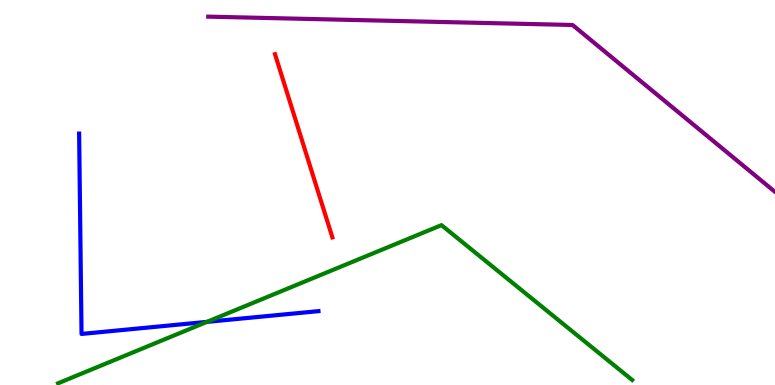[{'lines': ['blue', 'red'], 'intersections': []}, {'lines': ['green', 'red'], 'intersections': []}, {'lines': ['purple', 'red'], 'intersections': []}, {'lines': ['blue', 'green'], 'intersections': [{'x': 2.67, 'y': 1.64}]}, {'lines': ['blue', 'purple'], 'intersections': []}, {'lines': ['green', 'purple'], 'intersections': []}]